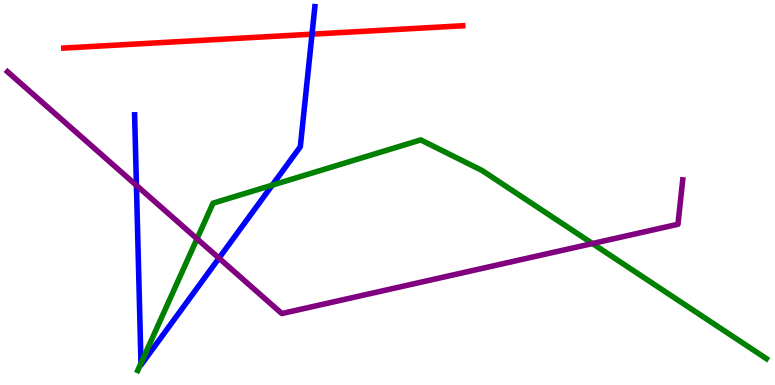[{'lines': ['blue', 'red'], 'intersections': [{'x': 4.03, 'y': 9.11}]}, {'lines': ['green', 'red'], 'intersections': []}, {'lines': ['purple', 'red'], 'intersections': []}, {'lines': ['blue', 'green'], 'intersections': [{'x': 1.82, 'y': 0.564}, {'x': 3.51, 'y': 5.19}]}, {'lines': ['blue', 'purple'], 'intersections': [{'x': 1.76, 'y': 5.19}, {'x': 2.83, 'y': 3.29}]}, {'lines': ['green', 'purple'], 'intersections': [{'x': 2.54, 'y': 3.8}, {'x': 7.64, 'y': 3.67}]}]